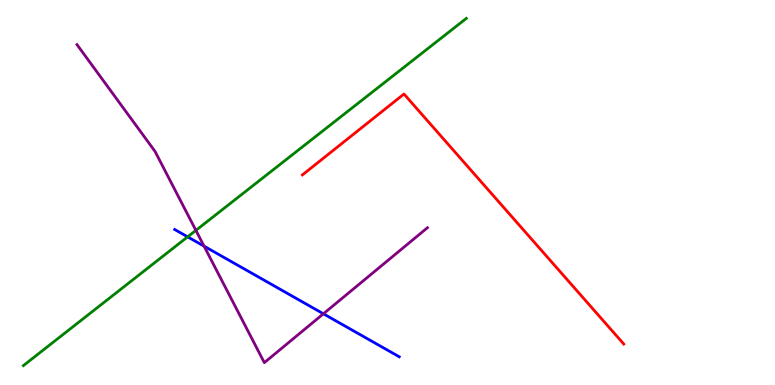[{'lines': ['blue', 'red'], 'intersections': []}, {'lines': ['green', 'red'], 'intersections': []}, {'lines': ['purple', 'red'], 'intersections': []}, {'lines': ['blue', 'green'], 'intersections': [{'x': 2.42, 'y': 3.85}]}, {'lines': ['blue', 'purple'], 'intersections': [{'x': 2.63, 'y': 3.61}, {'x': 4.17, 'y': 1.85}]}, {'lines': ['green', 'purple'], 'intersections': [{'x': 2.53, 'y': 4.02}]}]